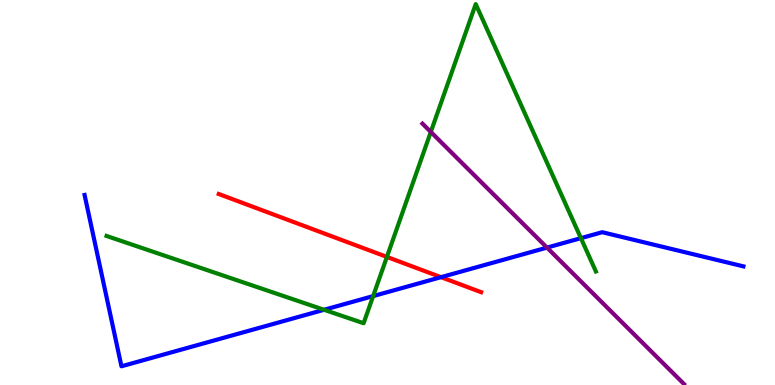[{'lines': ['blue', 'red'], 'intersections': [{'x': 5.69, 'y': 2.8}]}, {'lines': ['green', 'red'], 'intersections': [{'x': 4.99, 'y': 3.33}]}, {'lines': ['purple', 'red'], 'intersections': []}, {'lines': ['blue', 'green'], 'intersections': [{'x': 4.18, 'y': 1.95}, {'x': 4.81, 'y': 2.31}, {'x': 7.5, 'y': 3.81}]}, {'lines': ['blue', 'purple'], 'intersections': [{'x': 7.06, 'y': 3.57}]}, {'lines': ['green', 'purple'], 'intersections': [{'x': 5.56, 'y': 6.57}]}]